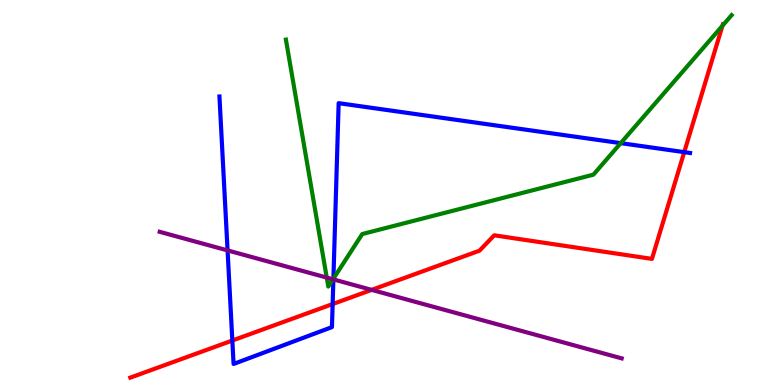[{'lines': ['blue', 'red'], 'intersections': [{'x': 3.0, 'y': 1.15}, {'x': 4.29, 'y': 2.1}, {'x': 8.83, 'y': 6.05}]}, {'lines': ['green', 'red'], 'intersections': [{'x': 9.32, 'y': 9.33}]}, {'lines': ['purple', 'red'], 'intersections': [{'x': 4.8, 'y': 2.47}]}, {'lines': ['blue', 'green'], 'intersections': [{'x': 4.3, 'y': 2.76}, {'x': 8.01, 'y': 6.28}]}, {'lines': ['blue', 'purple'], 'intersections': [{'x': 2.94, 'y': 3.5}, {'x': 4.3, 'y': 2.74}]}, {'lines': ['green', 'purple'], 'intersections': [{'x': 4.22, 'y': 2.79}, {'x': 4.3, 'y': 2.75}]}]